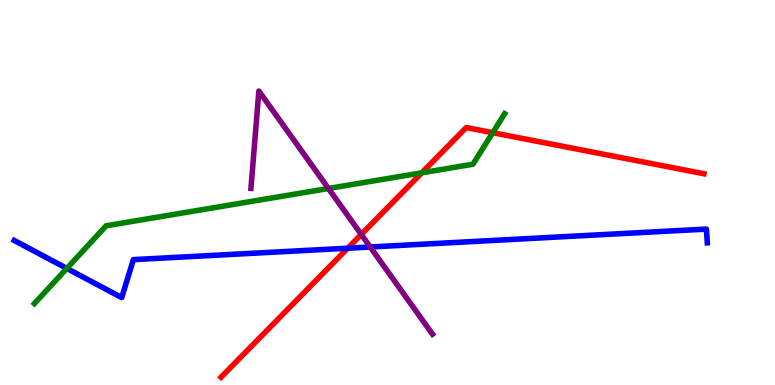[{'lines': ['blue', 'red'], 'intersections': [{'x': 4.49, 'y': 3.55}]}, {'lines': ['green', 'red'], 'intersections': [{'x': 5.44, 'y': 5.51}, {'x': 6.36, 'y': 6.55}]}, {'lines': ['purple', 'red'], 'intersections': [{'x': 4.66, 'y': 3.91}]}, {'lines': ['blue', 'green'], 'intersections': [{'x': 0.862, 'y': 3.03}]}, {'lines': ['blue', 'purple'], 'intersections': [{'x': 4.78, 'y': 3.58}]}, {'lines': ['green', 'purple'], 'intersections': [{'x': 4.24, 'y': 5.1}]}]